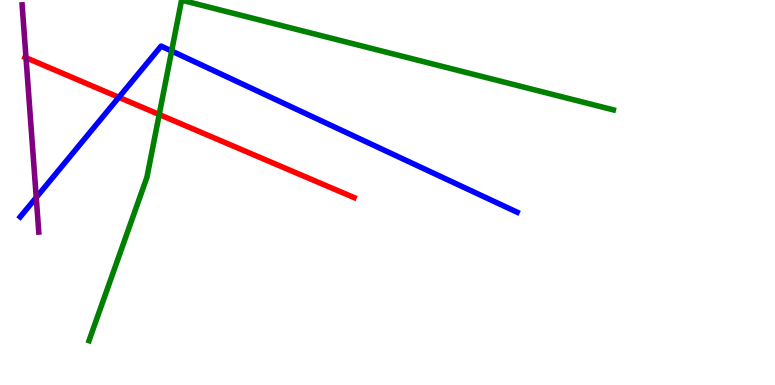[{'lines': ['blue', 'red'], 'intersections': [{'x': 1.53, 'y': 7.47}]}, {'lines': ['green', 'red'], 'intersections': [{'x': 2.05, 'y': 7.03}]}, {'lines': ['purple', 'red'], 'intersections': [{'x': 0.335, 'y': 8.5}]}, {'lines': ['blue', 'green'], 'intersections': [{'x': 2.21, 'y': 8.67}]}, {'lines': ['blue', 'purple'], 'intersections': [{'x': 0.468, 'y': 4.87}]}, {'lines': ['green', 'purple'], 'intersections': []}]